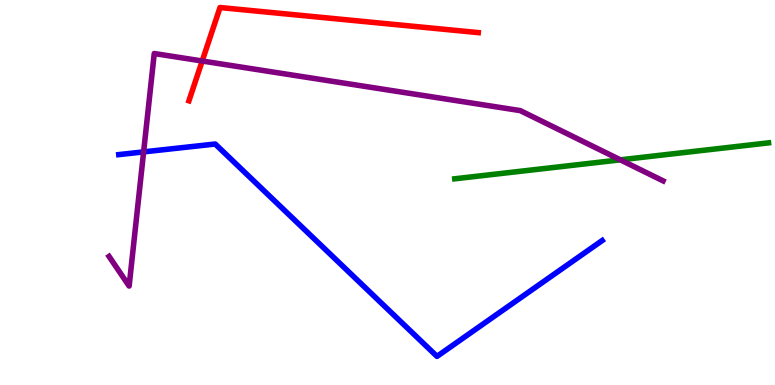[{'lines': ['blue', 'red'], 'intersections': []}, {'lines': ['green', 'red'], 'intersections': []}, {'lines': ['purple', 'red'], 'intersections': [{'x': 2.61, 'y': 8.42}]}, {'lines': ['blue', 'green'], 'intersections': []}, {'lines': ['blue', 'purple'], 'intersections': [{'x': 1.85, 'y': 6.05}]}, {'lines': ['green', 'purple'], 'intersections': [{'x': 8.0, 'y': 5.85}]}]